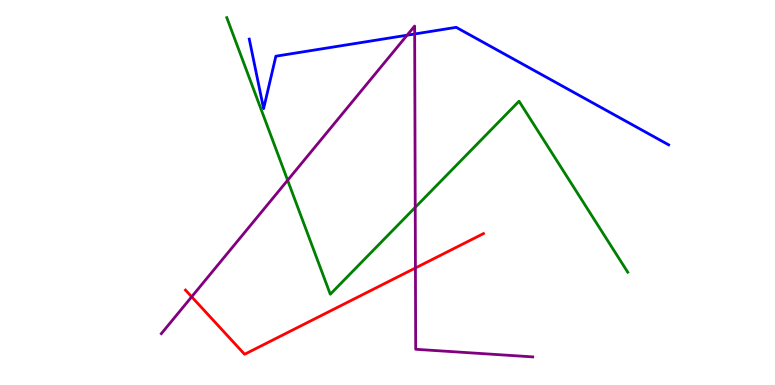[{'lines': ['blue', 'red'], 'intersections': []}, {'lines': ['green', 'red'], 'intersections': []}, {'lines': ['purple', 'red'], 'intersections': [{'x': 2.47, 'y': 2.29}, {'x': 5.36, 'y': 3.04}]}, {'lines': ['blue', 'green'], 'intersections': []}, {'lines': ['blue', 'purple'], 'intersections': [{'x': 5.25, 'y': 9.09}, {'x': 5.35, 'y': 9.12}]}, {'lines': ['green', 'purple'], 'intersections': [{'x': 3.71, 'y': 5.32}, {'x': 5.36, 'y': 4.61}]}]